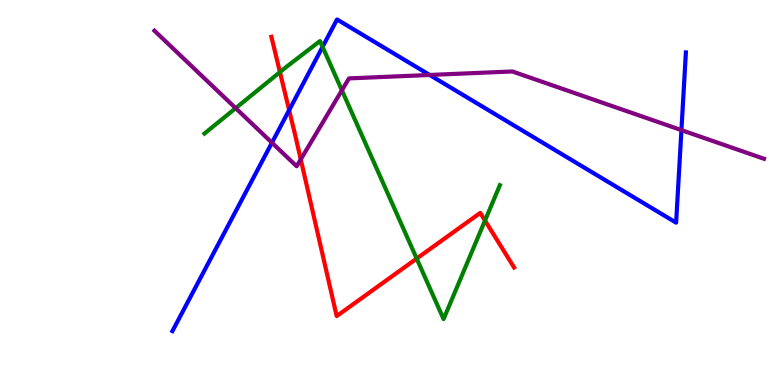[{'lines': ['blue', 'red'], 'intersections': [{'x': 3.73, 'y': 7.14}]}, {'lines': ['green', 'red'], 'intersections': [{'x': 3.61, 'y': 8.13}, {'x': 5.38, 'y': 3.28}, {'x': 6.26, 'y': 4.27}]}, {'lines': ['purple', 'red'], 'intersections': [{'x': 3.88, 'y': 5.86}]}, {'lines': ['blue', 'green'], 'intersections': [{'x': 4.16, 'y': 8.78}]}, {'lines': ['blue', 'purple'], 'intersections': [{'x': 3.51, 'y': 6.29}, {'x': 5.54, 'y': 8.05}, {'x': 8.79, 'y': 6.62}]}, {'lines': ['green', 'purple'], 'intersections': [{'x': 3.04, 'y': 7.19}, {'x': 4.41, 'y': 7.65}]}]